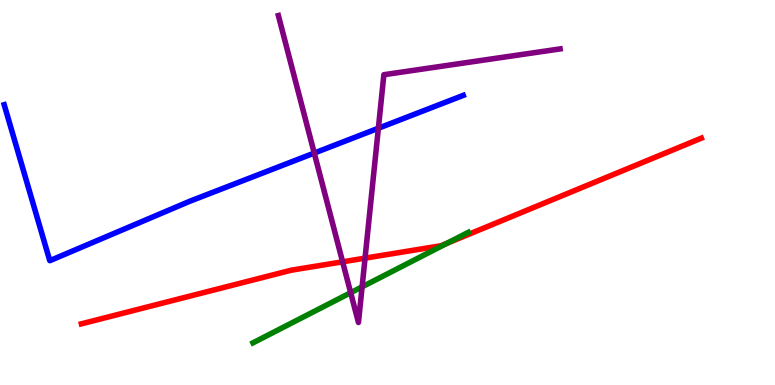[{'lines': ['blue', 'red'], 'intersections': []}, {'lines': ['green', 'red'], 'intersections': [{'x': 5.77, 'y': 3.68}]}, {'lines': ['purple', 'red'], 'intersections': [{'x': 4.42, 'y': 3.2}, {'x': 4.71, 'y': 3.29}]}, {'lines': ['blue', 'green'], 'intersections': []}, {'lines': ['blue', 'purple'], 'intersections': [{'x': 4.05, 'y': 6.02}, {'x': 4.88, 'y': 6.67}]}, {'lines': ['green', 'purple'], 'intersections': [{'x': 4.52, 'y': 2.4}, {'x': 4.67, 'y': 2.55}]}]